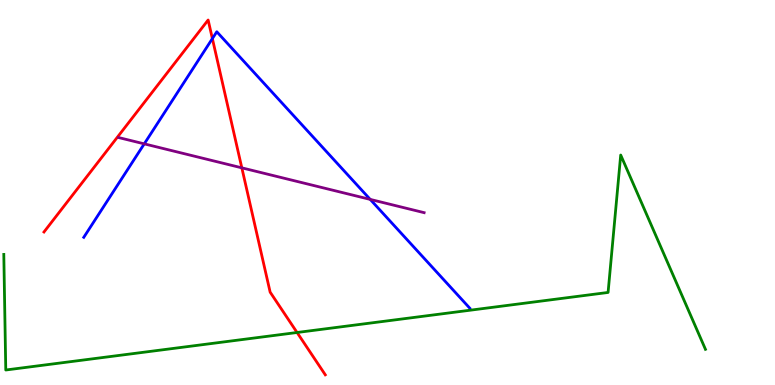[{'lines': ['blue', 'red'], 'intersections': [{'x': 2.74, 'y': 9.0}]}, {'lines': ['green', 'red'], 'intersections': [{'x': 3.83, 'y': 1.36}]}, {'lines': ['purple', 'red'], 'intersections': [{'x': 3.12, 'y': 5.64}]}, {'lines': ['blue', 'green'], 'intersections': []}, {'lines': ['blue', 'purple'], 'intersections': [{'x': 1.86, 'y': 6.26}, {'x': 4.78, 'y': 4.82}]}, {'lines': ['green', 'purple'], 'intersections': []}]